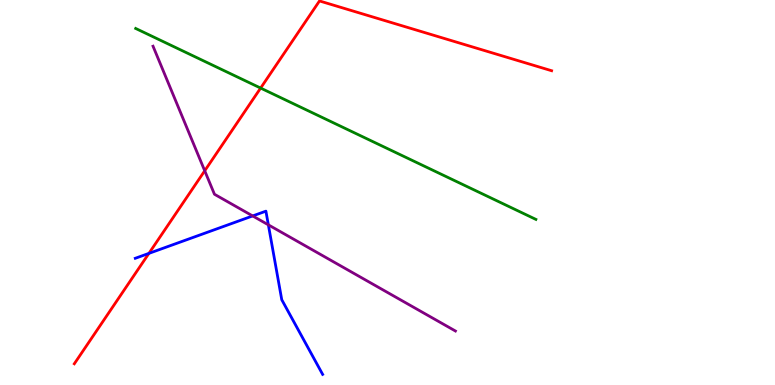[{'lines': ['blue', 'red'], 'intersections': [{'x': 1.92, 'y': 3.42}]}, {'lines': ['green', 'red'], 'intersections': [{'x': 3.36, 'y': 7.71}]}, {'lines': ['purple', 'red'], 'intersections': [{'x': 2.64, 'y': 5.56}]}, {'lines': ['blue', 'green'], 'intersections': []}, {'lines': ['blue', 'purple'], 'intersections': [{'x': 3.26, 'y': 4.39}, {'x': 3.46, 'y': 4.16}]}, {'lines': ['green', 'purple'], 'intersections': []}]